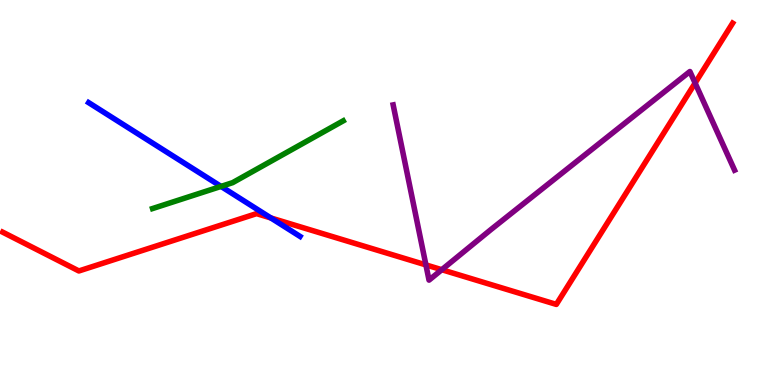[{'lines': ['blue', 'red'], 'intersections': [{'x': 3.5, 'y': 4.34}]}, {'lines': ['green', 'red'], 'intersections': []}, {'lines': ['purple', 'red'], 'intersections': [{'x': 5.5, 'y': 3.12}, {'x': 5.7, 'y': 2.99}, {'x': 8.97, 'y': 7.84}]}, {'lines': ['blue', 'green'], 'intersections': [{'x': 2.85, 'y': 5.16}]}, {'lines': ['blue', 'purple'], 'intersections': []}, {'lines': ['green', 'purple'], 'intersections': []}]